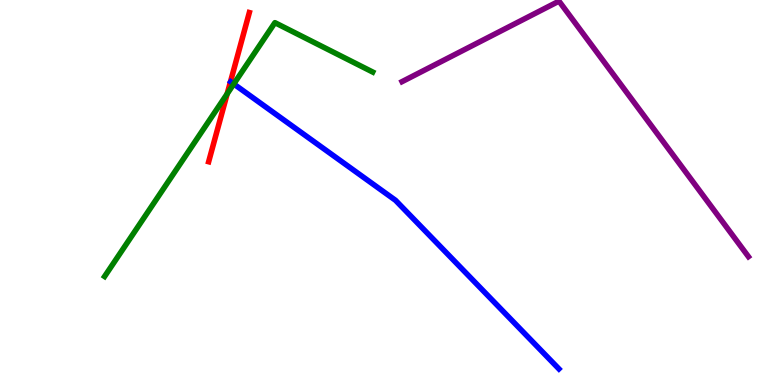[{'lines': ['blue', 'red'], 'intersections': []}, {'lines': ['green', 'red'], 'intersections': [{'x': 2.93, 'y': 7.56}]}, {'lines': ['purple', 'red'], 'intersections': []}, {'lines': ['blue', 'green'], 'intersections': [{'x': 3.02, 'y': 7.82}]}, {'lines': ['blue', 'purple'], 'intersections': []}, {'lines': ['green', 'purple'], 'intersections': []}]